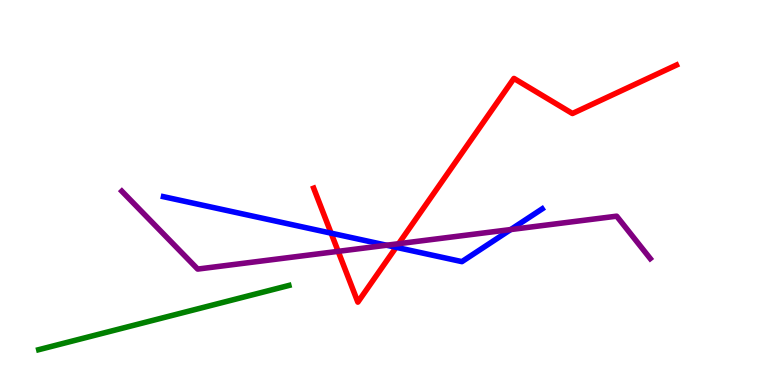[{'lines': ['blue', 'red'], 'intersections': [{'x': 4.27, 'y': 3.94}, {'x': 5.11, 'y': 3.58}]}, {'lines': ['green', 'red'], 'intersections': []}, {'lines': ['purple', 'red'], 'intersections': [{'x': 4.36, 'y': 3.47}, {'x': 5.14, 'y': 3.67}]}, {'lines': ['blue', 'green'], 'intersections': []}, {'lines': ['blue', 'purple'], 'intersections': [{'x': 4.99, 'y': 3.63}, {'x': 6.59, 'y': 4.04}]}, {'lines': ['green', 'purple'], 'intersections': []}]